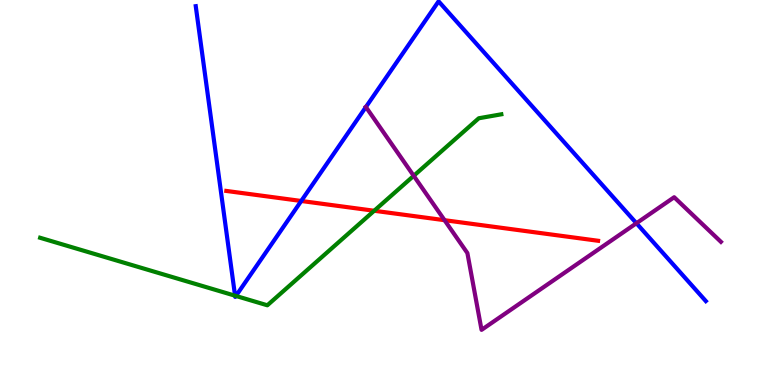[{'lines': ['blue', 'red'], 'intersections': [{'x': 3.89, 'y': 4.78}]}, {'lines': ['green', 'red'], 'intersections': [{'x': 4.83, 'y': 4.53}]}, {'lines': ['purple', 'red'], 'intersections': [{'x': 5.74, 'y': 4.28}]}, {'lines': ['blue', 'green'], 'intersections': [{'x': 3.03, 'y': 2.32}, {'x': 3.04, 'y': 2.31}]}, {'lines': ['blue', 'purple'], 'intersections': [{'x': 4.72, 'y': 7.22}, {'x': 8.21, 'y': 4.2}]}, {'lines': ['green', 'purple'], 'intersections': [{'x': 5.34, 'y': 5.43}]}]